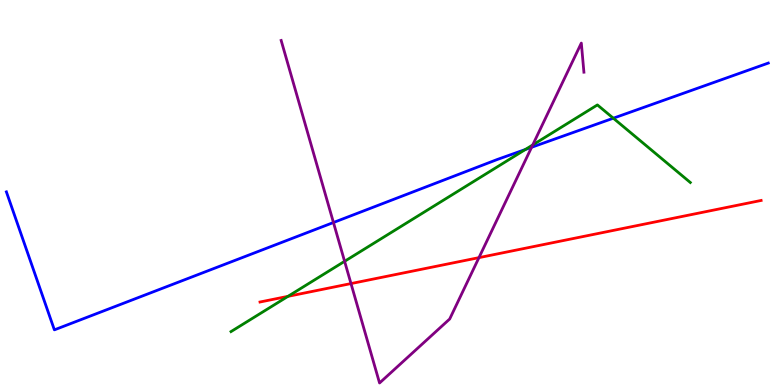[{'lines': ['blue', 'red'], 'intersections': []}, {'lines': ['green', 'red'], 'intersections': [{'x': 3.72, 'y': 2.3}]}, {'lines': ['purple', 'red'], 'intersections': [{'x': 4.53, 'y': 2.63}, {'x': 6.18, 'y': 3.31}]}, {'lines': ['blue', 'green'], 'intersections': [{'x': 6.78, 'y': 6.12}, {'x': 7.91, 'y': 6.93}]}, {'lines': ['blue', 'purple'], 'intersections': [{'x': 4.3, 'y': 4.22}, {'x': 6.86, 'y': 6.17}]}, {'lines': ['green', 'purple'], 'intersections': [{'x': 4.45, 'y': 3.21}, {'x': 6.87, 'y': 6.24}]}]